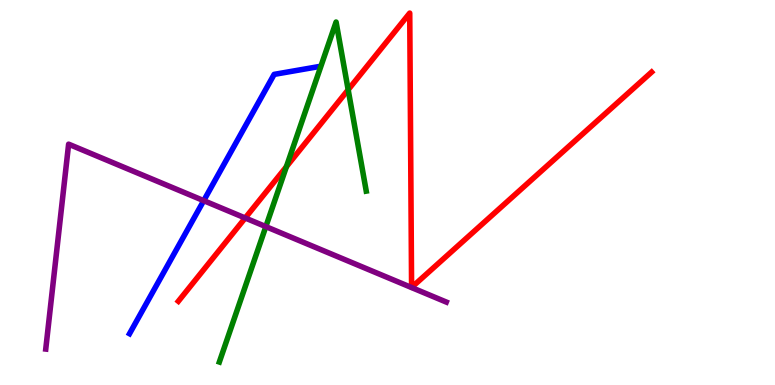[{'lines': ['blue', 'red'], 'intersections': []}, {'lines': ['green', 'red'], 'intersections': [{'x': 3.7, 'y': 5.67}, {'x': 4.49, 'y': 7.67}]}, {'lines': ['purple', 'red'], 'intersections': [{'x': 3.16, 'y': 4.34}]}, {'lines': ['blue', 'green'], 'intersections': []}, {'lines': ['blue', 'purple'], 'intersections': [{'x': 2.63, 'y': 4.79}]}, {'lines': ['green', 'purple'], 'intersections': [{'x': 3.43, 'y': 4.11}]}]